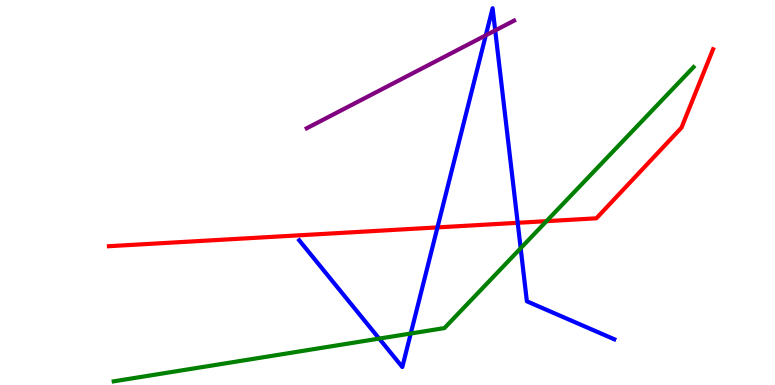[{'lines': ['blue', 'red'], 'intersections': [{'x': 5.64, 'y': 4.09}, {'x': 6.68, 'y': 4.21}]}, {'lines': ['green', 'red'], 'intersections': [{'x': 7.05, 'y': 4.26}]}, {'lines': ['purple', 'red'], 'intersections': []}, {'lines': ['blue', 'green'], 'intersections': [{'x': 4.89, 'y': 1.21}, {'x': 5.3, 'y': 1.34}, {'x': 6.72, 'y': 3.55}]}, {'lines': ['blue', 'purple'], 'intersections': [{'x': 6.27, 'y': 9.08}, {'x': 6.39, 'y': 9.21}]}, {'lines': ['green', 'purple'], 'intersections': []}]